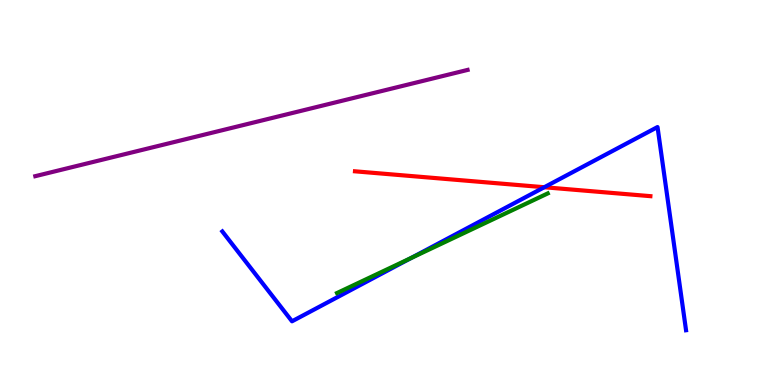[{'lines': ['blue', 'red'], 'intersections': [{'x': 7.02, 'y': 5.14}]}, {'lines': ['green', 'red'], 'intersections': []}, {'lines': ['purple', 'red'], 'intersections': []}, {'lines': ['blue', 'green'], 'intersections': [{'x': 5.3, 'y': 3.3}]}, {'lines': ['blue', 'purple'], 'intersections': []}, {'lines': ['green', 'purple'], 'intersections': []}]